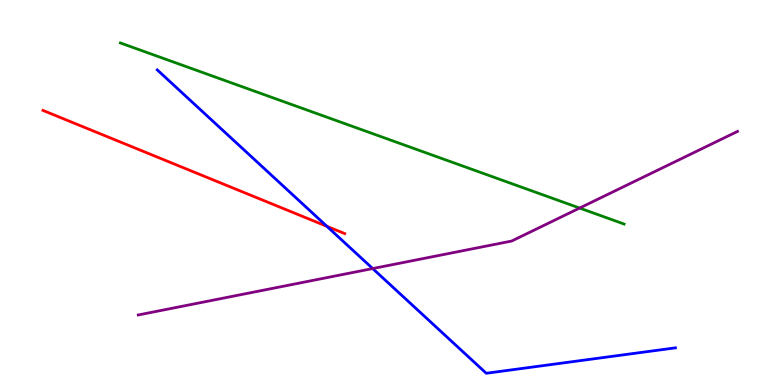[{'lines': ['blue', 'red'], 'intersections': [{'x': 4.22, 'y': 4.12}]}, {'lines': ['green', 'red'], 'intersections': []}, {'lines': ['purple', 'red'], 'intersections': []}, {'lines': ['blue', 'green'], 'intersections': []}, {'lines': ['blue', 'purple'], 'intersections': [{'x': 4.81, 'y': 3.02}]}, {'lines': ['green', 'purple'], 'intersections': [{'x': 7.48, 'y': 4.6}]}]